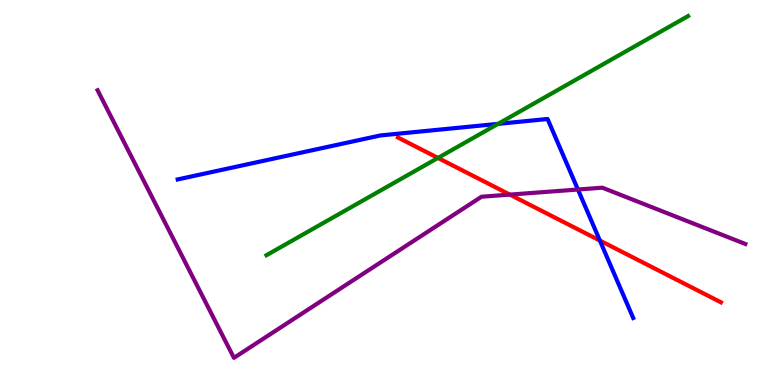[{'lines': ['blue', 'red'], 'intersections': [{'x': 7.74, 'y': 3.75}]}, {'lines': ['green', 'red'], 'intersections': [{'x': 5.65, 'y': 5.9}]}, {'lines': ['purple', 'red'], 'intersections': [{'x': 6.58, 'y': 4.95}]}, {'lines': ['blue', 'green'], 'intersections': [{'x': 6.43, 'y': 6.78}]}, {'lines': ['blue', 'purple'], 'intersections': [{'x': 7.46, 'y': 5.08}]}, {'lines': ['green', 'purple'], 'intersections': []}]